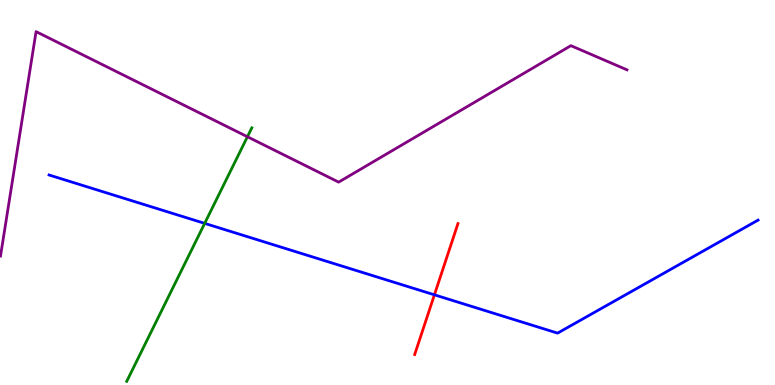[{'lines': ['blue', 'red'], 'intersections': [{'x': 5.61, 'y': 2.34}]}, {'lines': ['green', 'red'], 'intersections': []}, {'lines': ['purple', 'red'], 'intersections': []}, {'lines': ['blue', 'green'], 'intersections': [{'x': 2.64, 'y': 4.2}]}, {'lines': ['blue', 'purple'], 'intersections': []}, {'lines': ['green', 'purple'], 'intersections': [{'x': 3.19, 'y': 6.45}]}]